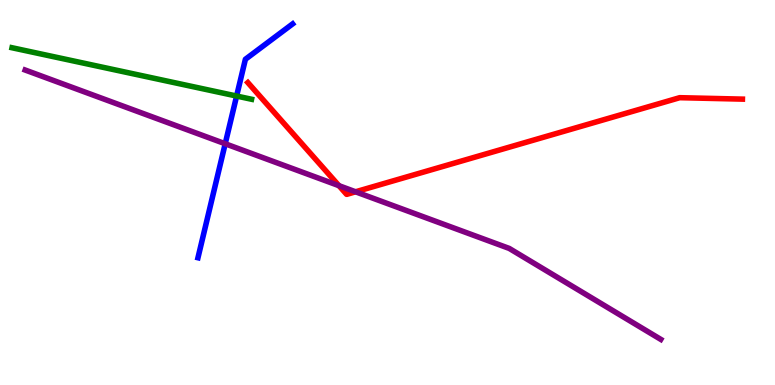[{'lines': ['blue', 'red'], 'intersections': []}, {'lines': ['green', 'red'], 'intersections': []}, {'lines': ['purple', 'red'], 'intersections': [{'x': 4.37, 'y': 5.18}, {'x': 4.59, 'y': 5.02}]}, {'lines': ['blue', 'green'], 'intersections': [{'x': 3.05, 'y': 7.51}]}, {'lines': ['blue', 'purple'], 'intersections': [{'x': 2.91, 'y': 6.27}]}, {'lines': ['green', 'purple'], 'intersections': []}]